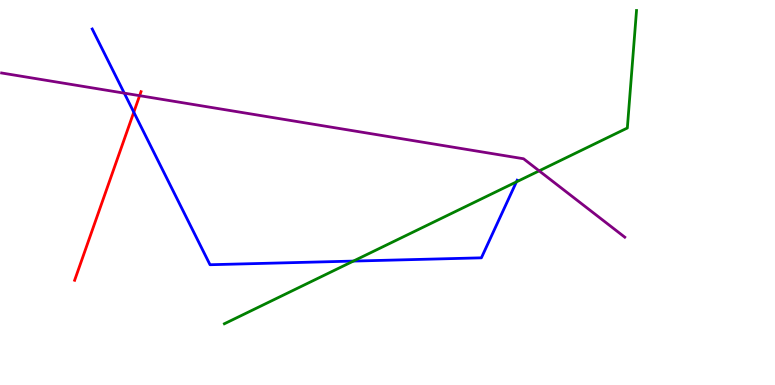[{'lines': ['blue', 'red'], 'intersections': [{'x': 1.73, 'y': 7.09}]}, {'lines': ['green', 'red'], 'intersections': []}, {'lines': ['purple', 'red'], 'intersections': [{'x': 1.8, 'y': 7.52}]}, {'lines': ['blue', 'green'], 'intersections': [{'x': 4.56, 'y': 3.22}, {'x': 6.66, 'y': 5.28}]}, {'lines': ['blue', 'purple'], 'intersections': [{'x': 1.6, 'y': 7.58}]}, {'lines': ['green', 'purple'], 'intersections': [{'x': 6.96, 'y': 5.56}]}]